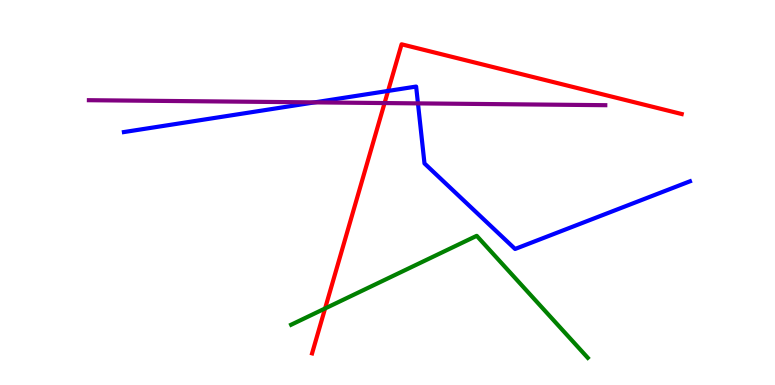[{'lines': ['blue', 'red'], 'intersections': [{'x': 5.01, 'y': 7.64}]}, {'lines': ['green', 'red'], 'intersections': [{'x': 4.19, 'y': 1.99}]}, {'lines': ['purple', 'red'], 'intersections': [{'x': 4.96, 'y': 7.32}]}, {'lines': ['blue', 'green'], 'intersections': []}, {'lines': ['blue', 'purple'], 'intersections': [{'x': 4.06, 'y': 7.34}, {'x': 5.39, 'y': 7.31}]}, {'lines': ['green', 'purple'], 'intersections': []}]